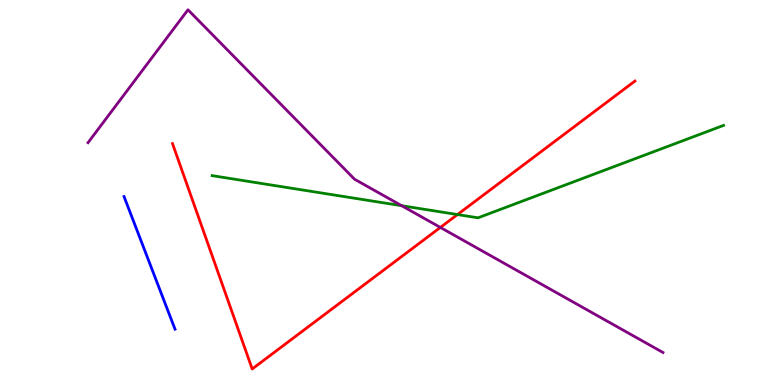[{'lines': ['blue', 'red'], 'intersections': []}, {'lines': ['green', 'red'], 'intersections': [{'x': 5.9, 'y': 4.43}]}, {'lines': ['purple', 'red'], 'intersections': [{'x': 5.68, 'y': 4.09}]}, {'lines': ['blue', 'green'], 'intersections': []}, {'lines': ['blue', 'purple'], 'intersections': []}, {'lines': ['green', 'purple'], 'intersections': [{'x': 5.18, 'y': 4.66}]}]